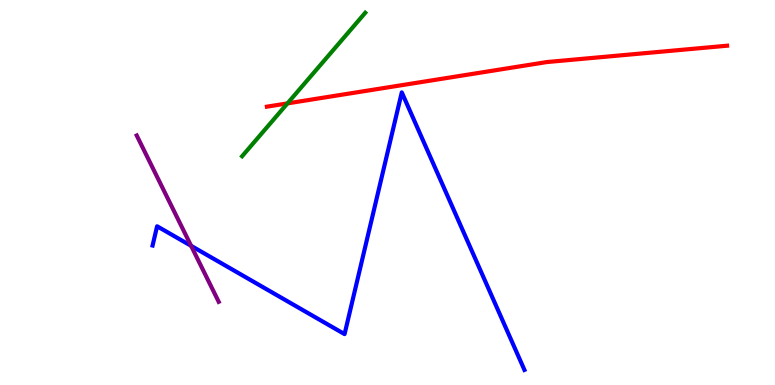[{'lines': ['blue', 'red'], 'intersections': []}, {'lines': ['green', 'red'], 'intersections': [{'x': 3.71, 'y': 7.31}]}, {'lines': ['purple', 'red'], 'intersections': []}, {'lines': ['blue', 'green'], 'intersections': []}, {'lines': ['blue', 'purple'], 'intersections': [{'x': 2.47, 'y': 3.61}]}, {'lines': ['green', 'purple'], 'intersections': []}]